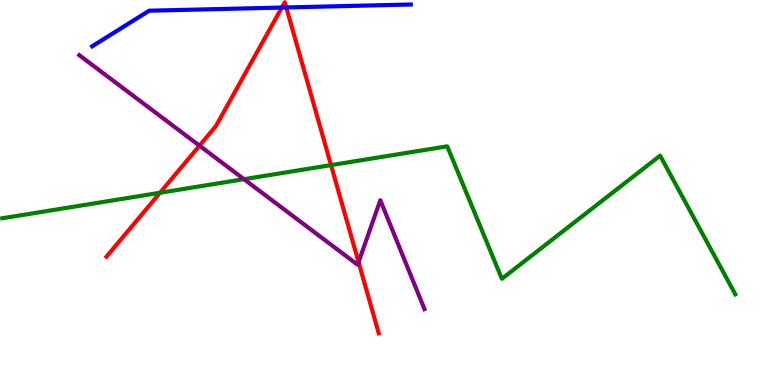[{'lines': ['blue', 'red'], 'intersections': [{'x': 3.64, 'y': 9.8}, {'x': 3.69, 'y': 9.81}]}, {'lines': ['green', 'red'], 'intersections': [{'x': 2.06, 'y': 4.99}, {'x': 4.27, 'y': 5.71}]}, {'lines': ['purple', 'red'], 'intersections': [{'x': 2.57, 'y': 6.22}, {'x': 4.63, 'y': 3.19}]}, {'lines': ['blue', 'green'], 'intersections': []}, {'lines': ['blue', 'purple'], 'intersections': []}, {'lines': ['green', 'purple'], 'intersections': [{'x': 3.15, 'y': 5.35}]}]